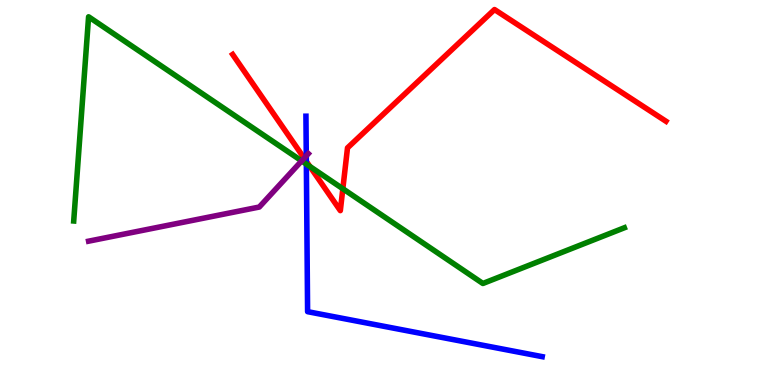[{'lines': ['blue', 'red'], 'intersections': [{'x': 3.95, 'y': 5.81}]}, {'lines': ['green', 'red'], 'intersections': [{'x': 4.0, 'y': 5.68}, {'x': 4.42, 'y': 5.1}]}, {'lines': ['purple', 'red'], 'intersections': [{'x': 3.92, 'y': 5.89}]}, {'lines': ['blue', 'green'], 'intersections': [{'x': 3.95, 'y': 5.74}]}, {'lines': ['blue', 'purple'], 'intersections': [{'x': 3.95, 'y': 5.95}]}, {'lines': ['green', 'purple'], 'intersections': [{'x': 3.89, 'y': 5.82}]}]